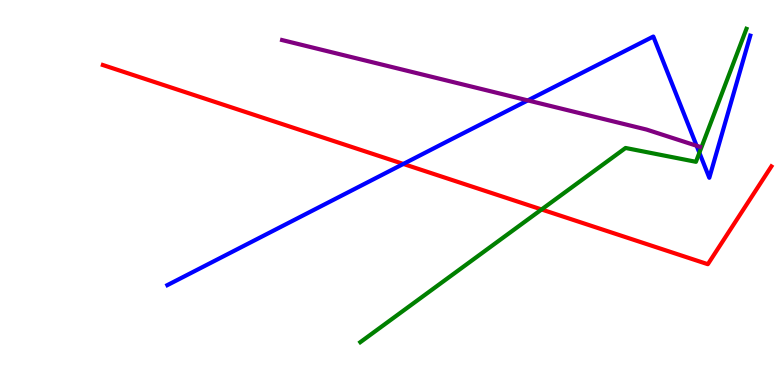[{'lines': ['blue', 'red'], 'intersections': [{'x': 5.2, 'y': 5.74}]}, {'lines': ['green', 'red'], 'intersections': [{'x': 6.99, 'y': 4.56}]}, {'lines': ['purple', 'red'], 'intersections': []}, {'lines': ['blue', 'green'], 'intersections': [{'x': 9.02, 'y': 6.03}]}, {'lines': ['blue', 'purple'], 'intersections': [{'x': 6.81, 'y': 7.39}, {'x': 8.99, 'y': 6.21}]}, {'lines': ['green', 'purple'], 'intersections': []}]